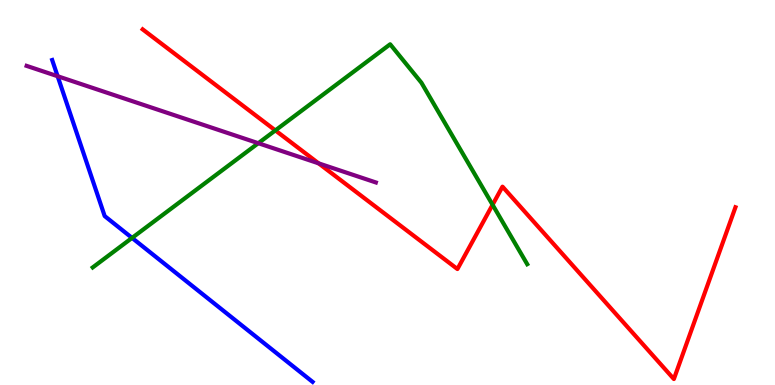[{'lines': ['blue', 'red'], 'intersections': []}, {'lines': ['green', 'red'], 'intersections': [{'x': 3.55, 'y': 6.61}, {'x': 6.36, 'y': 4.68}]}, {'lines': ['purple', 'red'], 'intersections': [{'x': 4.11, 'y': 5.76}]}, {'lines': ['blue', 'green'], 'intersections': [{'x': 1.7, 'y': 3.82}]}, {'lines': ['blue', 'purple'], 'intersections': [{'x': 0.744, 'y': 8.02}]}, {'lines': ['green', 'purple'], 'intersections': [{'x': 3.33, 'y': 6.28}]}]